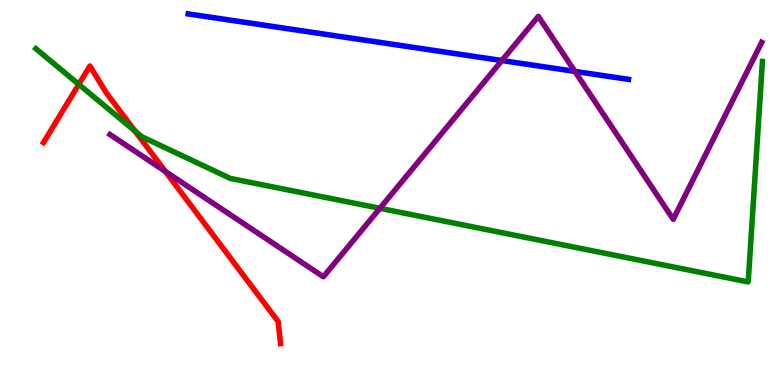[{'lines': ['blue', 'red'], 'intersections': []}, {'lines': ['green', 'red'], 'intersections': [{'x': 1.02, 'y': 7.81}, {'x': 1.74, 'y': 6.6}]}, {'lines': ['purple', 'red'], 'intersections': [{'x': 2.13, 'y': 5.55}]}, {'lines': ['blue', 'green'], 'intersections': []}, {'lines': ['blue', 'purple'], 'intersections': [{'x': 6.48, 'y': 8.43}, {'x': 7.42, 'y': 8.15}]}, {'lines': ['green', 'purple'], 'intersections': [{'x': 4.9, 'y': 4.59}]}]